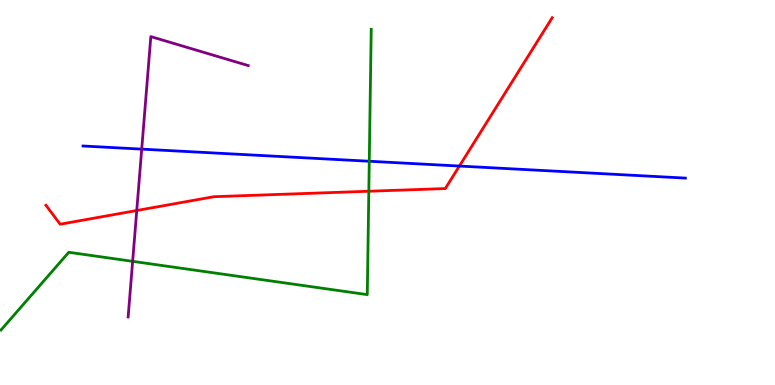[{'lines': ['blue', 'red'], 'intersections': [{'x': 5.93, 'y': 5.69}]}, {'lines': ['green', 'red'], 'intersections': [{'x': 4.76, 'y': 5.03}]}, {'lines': ['purple', 'red'], 'intersections': [{'x': 1.76, 'y': 4.53}]}, {'lines': ['blue', 'green'], 'intersections': [{'x': 4.76, 'y': 5.81}]}, {'lines': ['blue', 'purple'], 'intersections': [{'x': 1.83, 'y': 6.13}]}, {'lines': ['green', 'purple'], 'intersections': [{'x': 1.71, 'y': 3.21}]}]